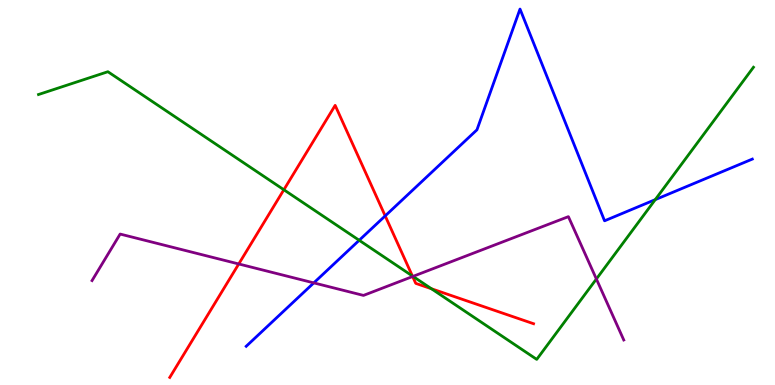[{'lines': ['blue', 'red'], 'intersections': [{'x': 4.97, 'y': 4.39}]}, {'lines': ['green', 'red'], 'intersections': [{'x': 3.66, 'y': 5.07}, {'x': 5.32, 'y': 2.83}, {'x': 5.57, 'y': 2.5}]}, {'lines': ['purple', 'red'], 'intersections': [{'x': 3.08, 'y': 3.14}, {'x': 5.32, 'y': 2.82}]}, {'lines': ['blue', 'green'], 'intersections': [{'x': 4.63, 'y': 3.76}, {'x': 8.45, 'y': 4.81}]}, {'lines': ['blue', 'purple'], 'intersections': [{'x': 4.05, 'y': 2.65}]}, {'lines': ['green', 'purple'], 'intersections': [{'x': 5.33, 'y': 2.82}, {'x': 7.7, 'y': 2.75}]}]